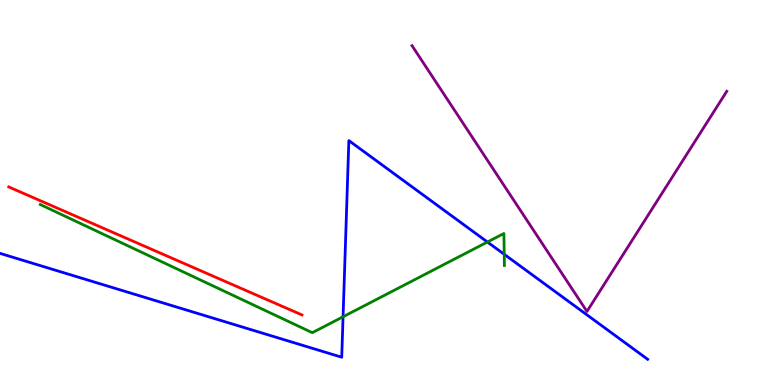[{'lines': ['blue', 'red'], 'intersections': []}, {'lines': ['green', 'red'], 'intersections': []}, {'lines': ['purple', 'red'], 'intersections': []}, {'lines': ['blue', 'green'], 'intersections': [{'x': 4.43, 'y': 1.77}, {'x': 6.29, 'y': 3.71}, {'x': 6.51, 'y': 3.39}]}, {'lines': ['blue', 'purple'], 'intersections': []}, {'lines': ['green', 'purple'], 'intersections': []}]